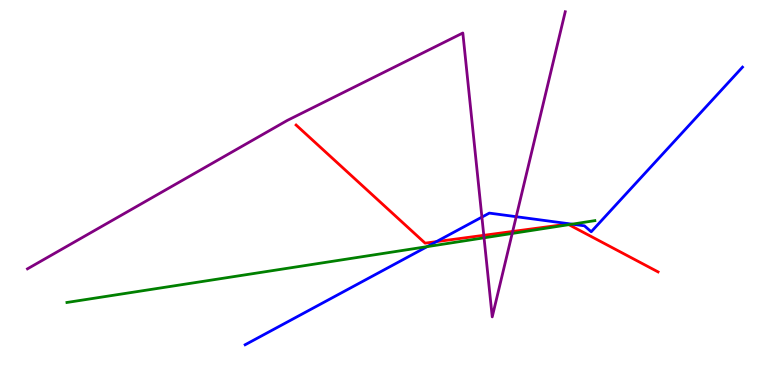[{'lines': ['blue', 'red'], 'intersections': [{'x': 5.63, 'y': 3.72}]}, {'lines': ['green', 'red'], 'intersections': [{'x': 7.34, 'y': 4.16}]}, {'lines': ['purple', 'red'], 'intersections': [{'x': 6.24, 'y': 3.89}, {'x': 6.62, 'y': 3.99}]}, {'lines': ['blue', 'green'], 'intersections': [{'x': 5.51, 'y': 3.59}, {'x': 7.38, 'y': 4.18}]}, {'lines': ['blue', 'purple'], 'intersections': [{'x': 6.22, 'y': 4.36}, {'x': 6.66, 'y': 4.37}]}, {'lines': ['green', 'purple'], 'intersections': [{'x': 6.25, 'y': 3.82}, {'x': 6.61, 'y': 3.94}]}]